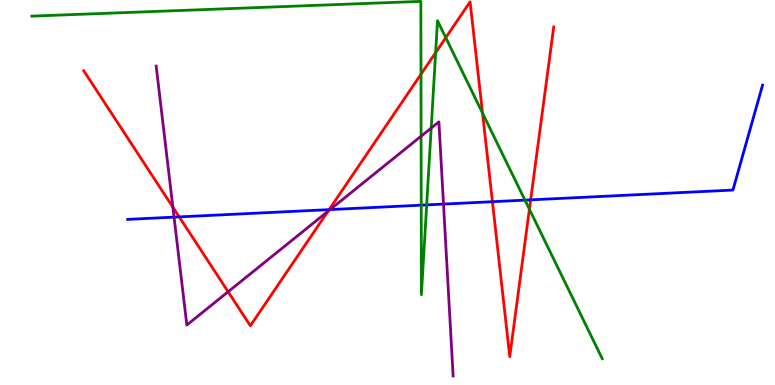[{'lines': ['blue', 'red'], 'intersections': [{'x': 2.31, 'y': 4.37}, {'x': 4.25, 'y': 4.56}, {'x': 6.35, 'y': 4.76}, {'x': 6.85, 'y': 4.81}]}, {'lines': ['green', 'red'], 'intersections': [{'x': 5.43, 'y': 8.07}, {'x': 5.62, 'y': 8.63}, {'x': 5.75, 'y': 9.02}, {'x': 6.23, 'y': 7.06}, {'x': 6.83, 'y': 4.56}]}, {'lines': ['purple', 'red'], 'intersections': [{'x': 2.23, 'y': 4.62}, {'x': 2.94, 'y': 2.42}, {'x': 4.23, 'y': 4.51}]}, {'lines': ['blue', 'green'], 'intersections': [{'x': 5.44, 'y': 4.67}, {'x': 5.51, 'y': 4.68}, {'x': 6.77, 'y': 4.8}]}, {'lines': ['blue', 'purple'], 'intersections': [{'x': 2.25, 'y': 4.36}, {'x': 4.26, 'y': 4.56}, {'x': 5.72, 'y': 4.7}]}, {'lines': ['green', 'purple'], 'intersections': [{'x': 5.43, 'y': 6.46}, {'x': 5.56, 'y': 6.67}]}]